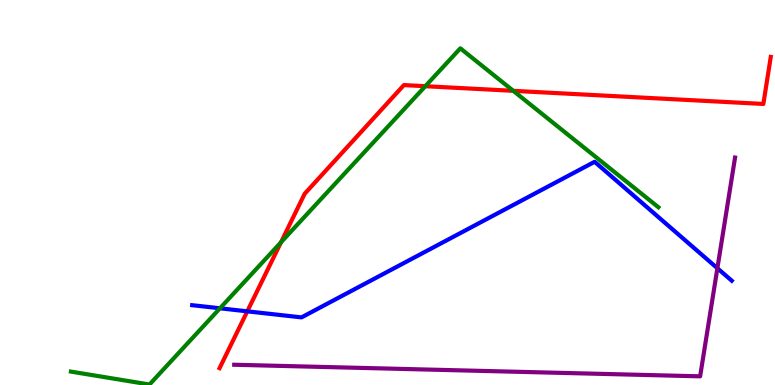[{'lines': ['blue', 'red'], 'intersections': [{'x': 3.19, 'y': 1.91}]}, {'lines': ['green', 'red'], 'intersections': [{'x': 3.63, 'y': 3.71}, {'x': 5.49, 'y': 7.76}, {'x': 6.62, 'y': 7.64}]}, {'lines': ['purple', 'red'], 'intersections': []}, {'lines': ['blue', 'green'], 'intersections': [{'x': 2.84, 'y': 1.99}]}, {'lines': ['blue', 'purple'], 'intersections': [{'x': 9.26, 'y': 3.03}]}, {'lines': ['green', 'purple'], 'intersections': []}]